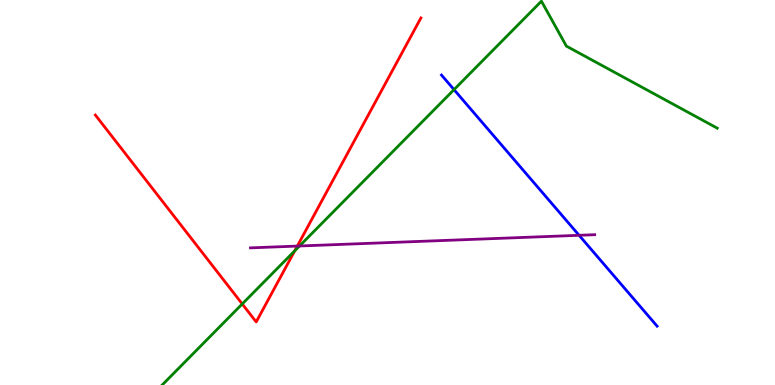[{'lines': ['blue', 'red'], 'intersections': []}, {'lines': ['green', 'red'], 'intersections': [{'x': 3.13, 'y': 2.1}, {'x': 3.8, 'y': 3.48}]}, {'lines': ['purple', 'red'], 'intersections': [{'x': 3.84, 'y': 3.61}]}, {'lines': ['blue', 'green'], 'intersections': [{'x': 5.86, 'y': 7.67}]}, {'lines': ['blue', 'purple'], 'intersections': [{'x': 7.47, 'y': 3.89}]}, {'lines': ['green', 'purple'], 'intersections': [{'x': 3.86, 'y': 3.61}]}]